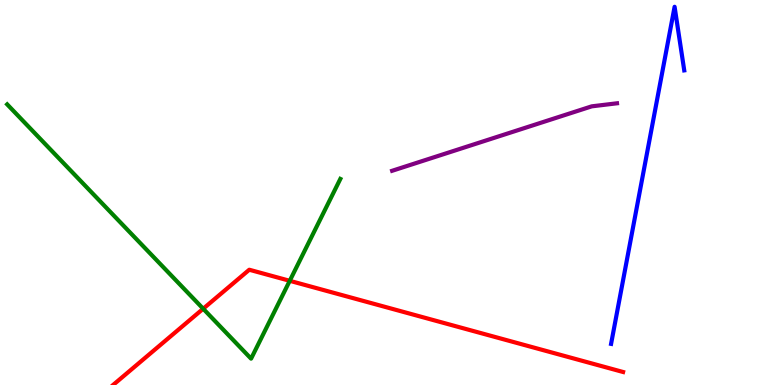[{'lines': ['blue', 'red'], 'intersections': []}, {'lines': ['green', 'red'], 'intersections': [{'x': 2.62, 'y': 1.98}, {'x': 3.74, 'y': 2.71}]}, {'lines': ['purple', 'red'], 'intersections': []}, {'lines': ['blue', 'green'], 'intersections': []}, {'lines': ['blue', 'purple'], 'intersections': []}, {'lines': ['green', 'purple'], 'intersections': []}]